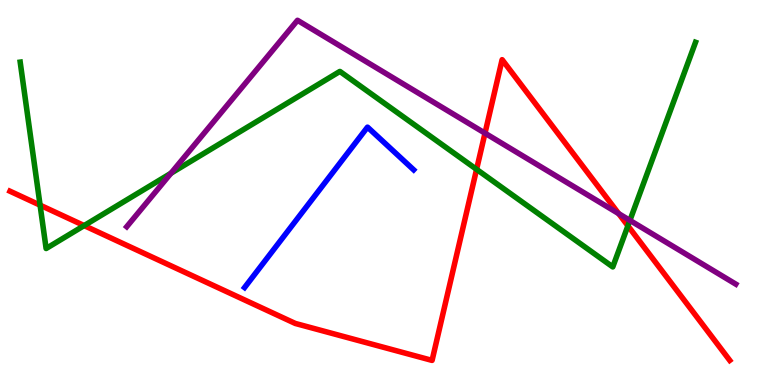[{'lines': ['blue', 'red'], 'intersections': []}, {'lines': ['green', 'red'], 'intersections': [{'x': 0.517, 'y': 4.67}, {'x': 1.09, 'y': 4.14}, {'x': 6.15, 'y': 5.6}, {'x': 8.1, 'y': 4.13}]}, {'lines': ['purple', 'red'], 'intersections': [{'x': 6.26, 'y': 6.54}, {'x': 7.98, 'y': 4.45}]}, {'lines': ['blue', 'green'], 'intersections': []}, {'lines': ['blue', 'purple'], 'intersections': []}, {'lines': ['green', 'purple'], 'intersections': [{'x': 2.21, 'y': 5.5}, {'x': 8.13, 'y': 4.28}]}]